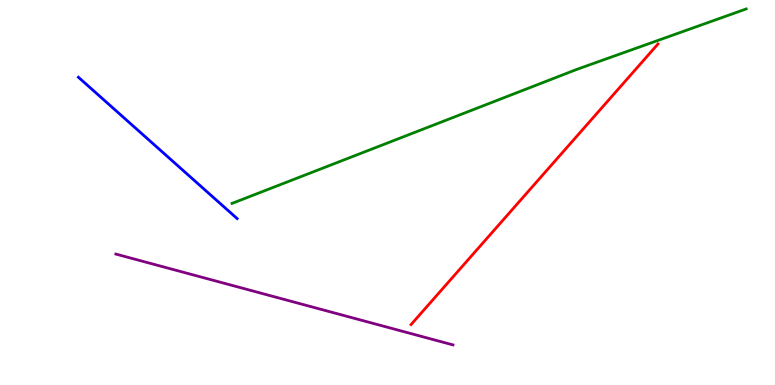[{'lines': ['blue', 'red'], 'intersections': []}, {'lines': ['green', 'red'], 'intersections': []}, {'lines': ['purple', 'red'], 'intersections': []}, {'lines': ['blue', 'green'], 'intersections': []}, {'lines': ['blue', 'purple'], 'intersections': []}, {'lines': ['green', 'purple'], 'intersections': []}]